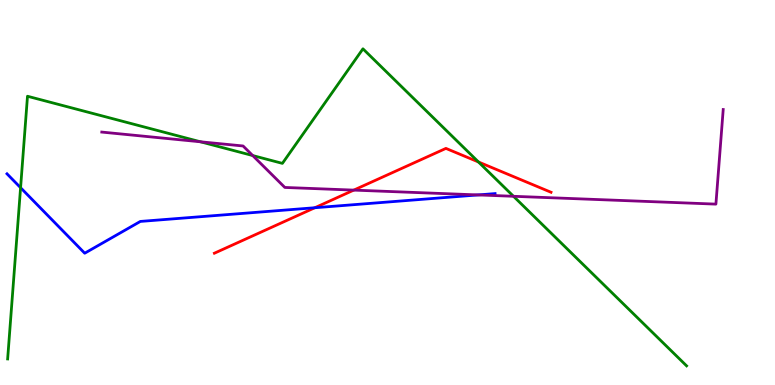[{'lines': ['blue', 'red'], 'intersections': [{'x': 4.06, 'y': 4.6}]}, {'lines': ['green', 'red'], 'intersections': [{'x': 6.17, 'y': 5.79}]}, {'lines': ['purple', 'red'], 'intersections': [{'x': 4.56, 'y': 5.06}]}, {'lines': ['blue', 'green'], 'intersections': [{'x': 0.266, 'y': 5.12}]}, {'lines': ['blue', 'purple'], 'intersections': [{'x': 6.17, 'y': 4.94}]}, {'lines': ['green', 'purple'], 'intersections': [{'x': 2.59, 'y': 6.32}, {'x': 3.26, 'y': 5.96}, {'x': 6.63, 'y': 4.9}]}]